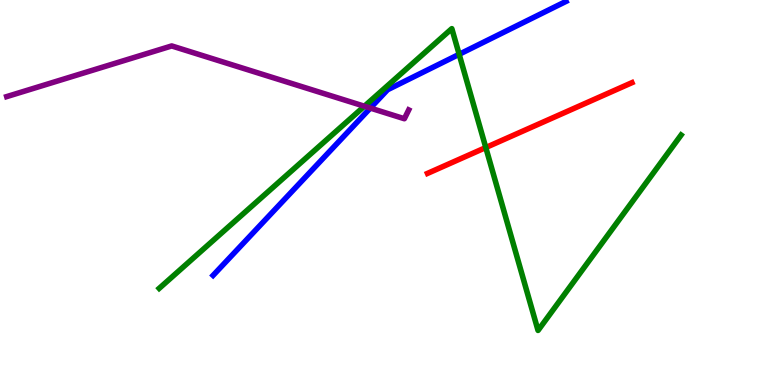[{'lines': ['blue', 'red'], 'intersections': []}, {'lines': ['green', 'red'], 'intersections': [{'x': 6.27, 'y': 6.17}]}, {'lines': ['purple', 'red'], 'intersections': []}, {'lines': ['blue', 'green'], 'intersections': [{'x': 5.92, 'y': 8.59}]}, {'lines': ['blue', 'purple'], 'intersections': [{'x': 4.78, 'y': 7.19}]}, {'lines': ['green', 'purple'], 'intersections': [{'x': 4.7, 'y': 7.24}]}]